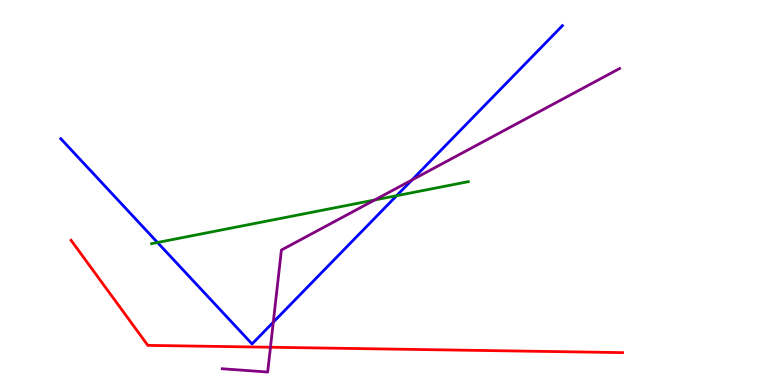[{'lines': ['blue', 'red'], 'intersections': []}, {'lines': ['green', 'red'], 'intersections': []}, {'lines': ['purple', 'red'], 'intersections': [{'x': 3.49, 'y': 0.981}]}, {'lines': ['blue', 'green'], 'intersections': [{'x': 2.03, 'y': 3.7}, {'x': 5.12, 'y': 4.92}]}, {'lines': ['blue', 'purple'], 'intersections': [{'x': 3.53, 'y': 1.63}, {'x': 5.32, 'y': 5.33}]}, {'lines': ['green', 'purple'], 'intersections': [{'x': 4.83, 'y': 4.81}]}]